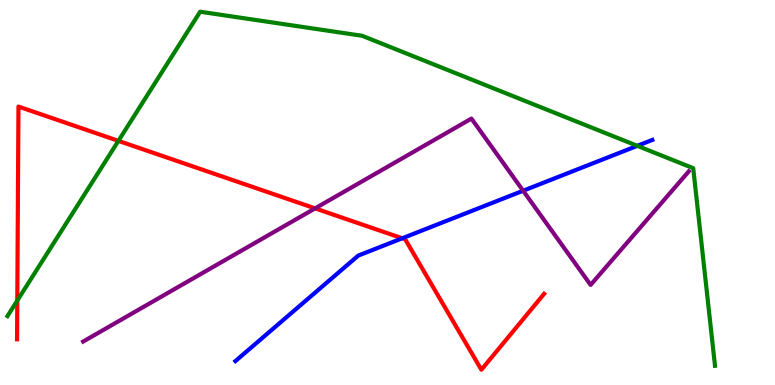[{'lines': ['blue', 'red'], 'intersections': [{'x': 5.19, 'y': 3.81}]}, {'lines': ['green', 'red'], 'intersections': [{'x': 0.223, 'y': 2.19}, {'x': 1.53, 'y': 6.34}]}, {'lines': ['purple', 'red'], 'intersections': [{'x': 4.07, 'y': 4.59}]}, {'lines': ['blue', 'green'], 'intersections': [{'x': 8.22, 'y': 6.21}]}, {'lines': ['blue', 'purple'], 'intersections': [{'x': 6.75, 'y': 5.05}]}, {'lines': ['green', 'purple'], 'intersections': []}]